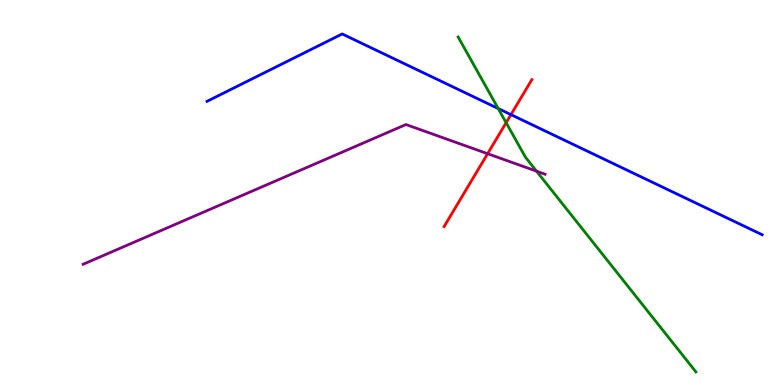[{'lines': ['blue', 'red'], 'intersections': [{'x': 6.59, 'y': 7.02}]}, {'lines': ['green', 'red'], 'intersections': [{'x': 6.53, 'y': 6.81}]}, {'lines': ['purple', 'red'], 'intersections': [{'x': 6.29, 'y': 6.01}]}, {'lines': ['blue', 'green'], 'intersections': [{'x': 6.43, 'y': 7.18}]}, {'lines': ['blue', 'purple'], 'intersections': []}, {'lines': ['green', 'purple'], 'intersections': [{'x': 6.92, 'y': 5.55}]}]